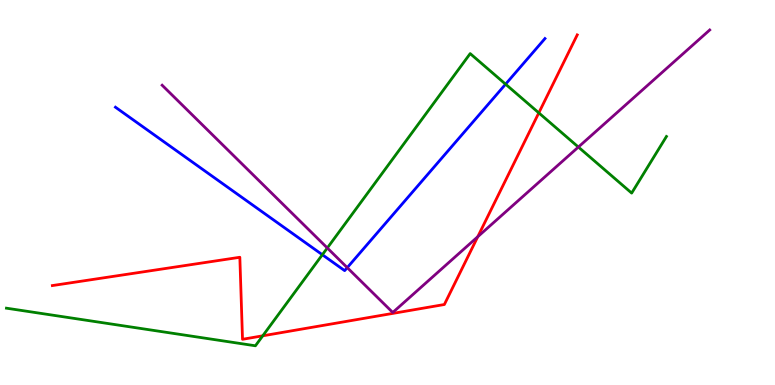[{'lines': ['blue', 'red'], 'intersections': []}, {'lines': ['green', 'red'], 'intersections': [{'x': 3.39, 'y': 1.28}, {'x': 6.95, 'y': 7.07}]}, {'lines': ['purple', 'red'], 'intersections': [{'x': 6.16, 'y': 3.85}]}, {'lines': ['blue', 'green'], 'intersections': [{'x': 4.16, 'y': 3.38}, {'x': 6.52, 'y': 7.81}]}, {'lines': ['blue', 'purple'], 'intersections': [{'x': 4.48, 'y': 3.05}]}, {'lines': ['green', 'purple'], 'intersections': [{'x': 4.22, 'y': 3.56}, {'x': 7.46, 'y': 6.18}]}]